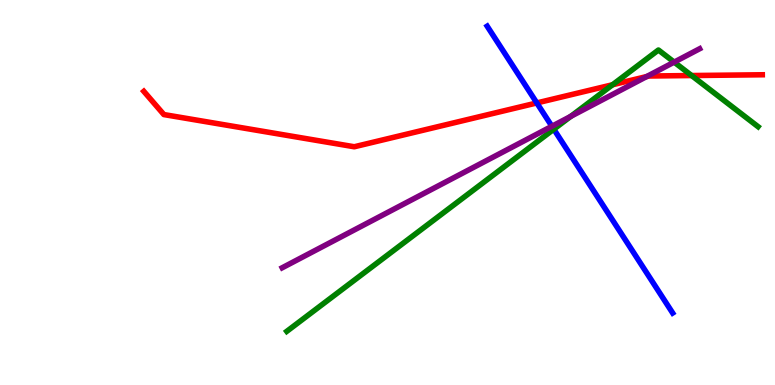[{'lines': ['blue', 'red'], 'intersections': [{'x': 6.93, 'y': 7.33}]}, {'lines': ['green', 'red'], 'intersections': [{'x': 7.9, 'y': 7.8}, {'x': 8.92, 'y': 8.04}]}, {'lines': ['purple', 'red'], 'intersections': [{'x': 8.34, 'y': 8.01}]}, {'lines': ['blue', 'green'], 'intersections': [{'x': 7.15, 'y': 6.64}]}, {'lines': ['blue', 'purple'], 'intersections': [{'x': 7.12, 'y': 6.72}]}, {'lines': ['green', 'purple'], 'intersections': [{'x': 7.36, 'y': 6.98}, {'x': 8.7, 'y': 8.39}]}]